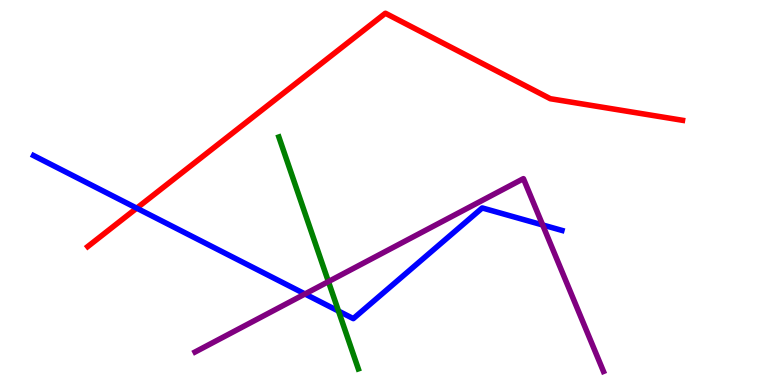[{'lines': ['blue', 'red'], 'intersections': [{'x': 1.76, 'y': 4.59}]}, {'lines': ['green', 'red'], 'intersections': []}, {'lines': ['purple', 'red'], 'intersections': []}, {'lines': ['blue', 'green'], 'intersections': [{'x': 4.37, 'y': 1.92}]}, {'lines': ['blue', 'purple'], 'intersections': [{'x': 3.94, 'y': 2.36}, {'x': 7.0, 'y': 4.16}]}, {'lines': ['green', 'purple'], 'intersections': [{'x': 4.24, 'y': 2.69}]}]